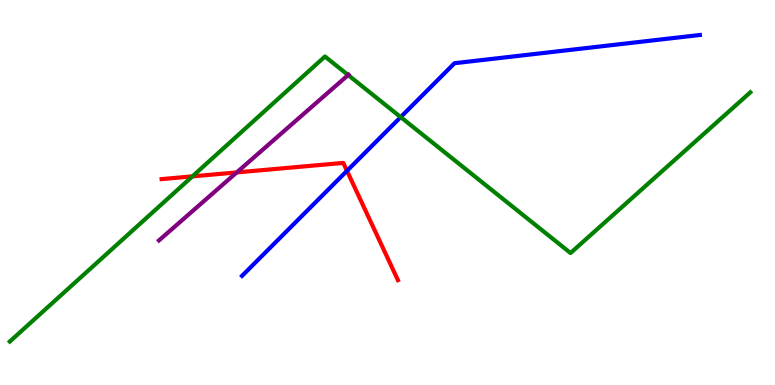[{'lines': ['blue', 'red'], 'intersections': [{'x': 4.48, 'y': 5.56}]}, {'lines': ['green', 'red'], 'intersections': [{'x': 2.48, 'y': 5.42}]}, {'lines': ['purple', 'red'], 'intersections': [{'x': 3.05, 'y': 5.52}]}, {'lines': ['blue', 'green'], 'intersections': [{'x': 5.17, 'y': 6.96}]}, {'lines': ['blue', 'purple'], 'intersections': []}, {'lines': ['green', 'purple'], 'intersections': [{'x': 4.49, 'y': 8.05}]}]